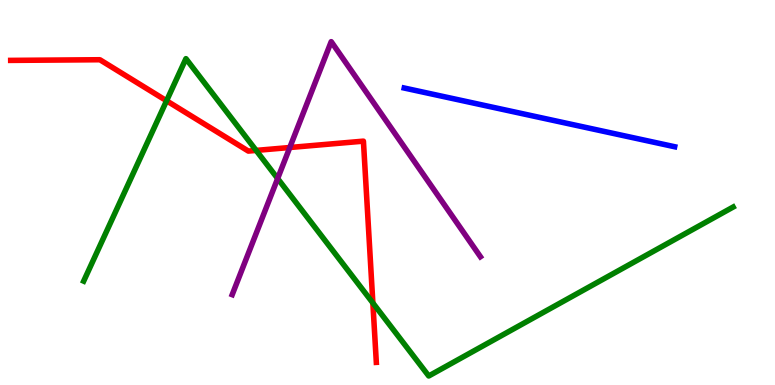[{'lines': ['blue', 'red'], 'intersections': []}, {'lines': ['green', 'red'], 'intersections': [{'x': 2.15, 'y': 7.38}, {'x': 3.31, 'y': 6.09}, {'x': 4.81, 'y': 2.13}]}, {'lines': ['purple', 'red'], 'intersections': [{'x': 3.74, 'y': 6.17}]}, {'lines': ['blue', 'green'], 'intersections': []}, {'lines': ['blue', 'purple'], 'intersections': []}, {'lines': ['green', 'purple'], 'intersections': [{'x': 3.58, 'y': 5.36}]}]